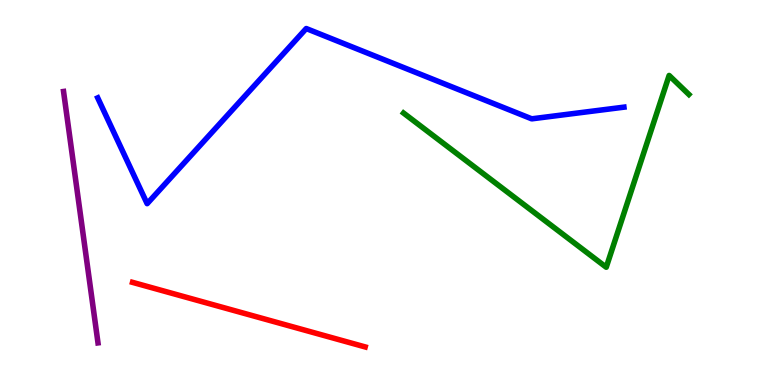[{'lines': ['blue', 'red'], 'intersections': []}, {'lines': ['green', 'red'], 'intersections': []}, {'lines': ['purple', 'red'], 'intersections': []}, {'lines': ['blue', 'green'], 'intersections': []}, {'lines': ['blue', 'purple'], 'intersections': []}, {'lines': ['green', 'purple'], 'intersections': []}]